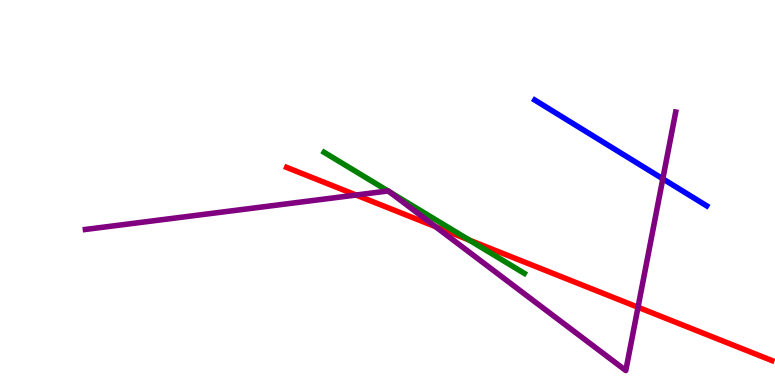[{'lines': ['blue', 'red'], 'intersections': []}, {'lines': ['green', 'red'], 'intersections': [{'x': 6.06, 'y': 3.76}]}, {'lines': ['purple', 'red'], 'intersections': [{'x': 4.59, 'y': 4.93}, {'x': 5.62, 'y': 4.11}, {'x': 8.23, 'y': 2.02}]}, {'lines': ['blue', 'green'], 'intersections': []}, {'lines': ['blue', 'purple'], 'intersections': [{'x': 8.55, 'y': 5.36}]}, {'lines': ['green', 'purple'], 'intersections': [{'x': 5.01, 'y': 5.04}, {'x': 5.02, 'y': 5.02}]}]